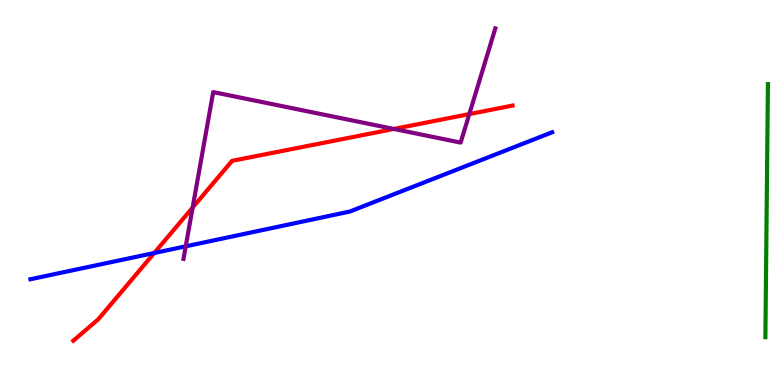[{'lines': ['blue', 'red'], 'intersections': [{'x': 1.99, 'y': 3.43}]}, {'lines': ['green', 'red'], 'intersections': []}, {'lines': ['purple', 'red'], 'intersections': [{'x': 2.49, 'y': 4.61}, {'x': 5.08, 'y': 6.65}, {'x': 6.06, 'y': 7.04}]}, {'lines': ['blue', 'green'], 'intersections': []}, {'lines': ['blue', 'purple'], 'intersections': [{'x': 2.4, 'y': 3.6}]}, {'lines': ['green', 'purple'], 'intersections': []}]